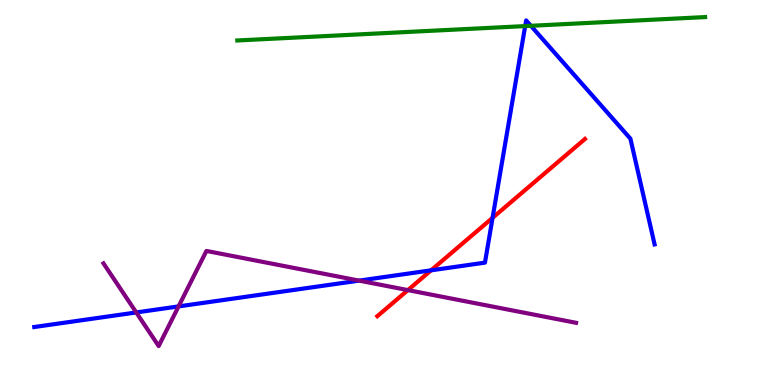[{'lines': ['blue', 'red'], 'intersections': [{'x': 5.56, 'y': 2.98}, {'x': 6.36, 'y': 4.34}]}, {'lines': ['green', 'red'], 'intersections': []}, {'lines': ['purple', 'red'], 'intersections': [{'x': 5.26, 'y': 2.46}]}, {'lines': ['blue', 'green'], 'intersections': [{'x': 6.78, 'y': 9.32}, {'x': 6.85, 'y': 9.33}]}, {'lines': ['blue', 'purple'], 'intersections': [{'x': 1.76, 'y': 1.88}, {'x': 2.3, 'y': 2.04}, {'x': 4.63, 'y': 2.71}]}, {'lines': ['green', 'purple'], 'intersections': []}]